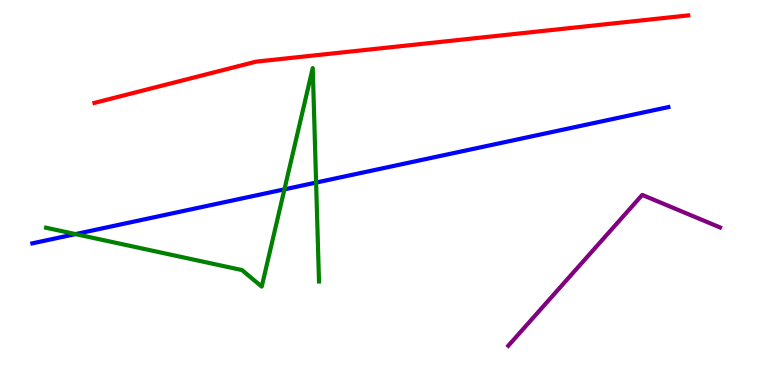[{'lines': ['blue', 'red'], 'intersections': []}, {'lines': ['green', 'red'], 'intersections': []}, {'lines': ['purple', 'red'], 'intersections': []}, {'lines': ['blue', 'green'], 'intersections': [{'x': 0.975, 'y': 3.92}, {'x': 3.67, 'y': 5.08}, {'x': 4.08, 'y': 5.26}]}, {'lines': ['blue', 'purple'], 'intersections': []}, {'lines': ['green', 'purple'], 'intersections': []}]